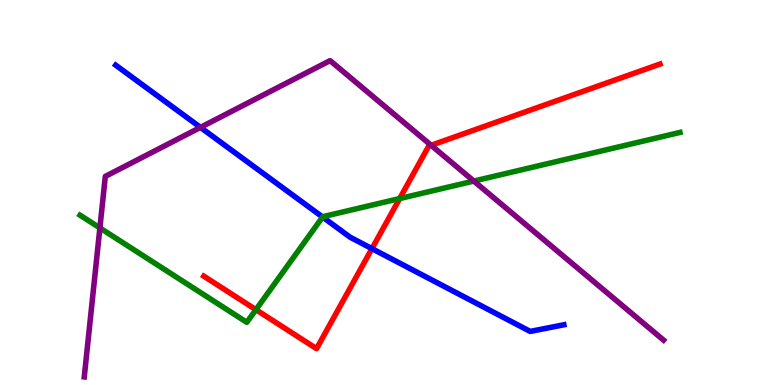[{'lines': ['blue', 'red'], 'intersections': [{'x': 4.8, 'y': 3.54}]}, {'lines': ['green', 'red'], 'intersections': [{'x': 3.3, 'y': 1.96}, {'x': 5.16, 'y': 4.84}]}, {'lines': ['purple', 'red'], 'intersections': [{'x': 5.56, 'y': 6.23}]}, {'lines': ['blue', 'green'], 'intersections': [{'x': 4.16, 'y': 4.36}]}, {'lines': ['blue', 'purple'], 'intersections': [{'x': 2.59, 'y': 6.69}]}, {'lines': ['green', 'purple'], 'intersections': [{'x': 1.29, 'y': 4.08}, {'x': 6.11, 'y': 5.3}]}]